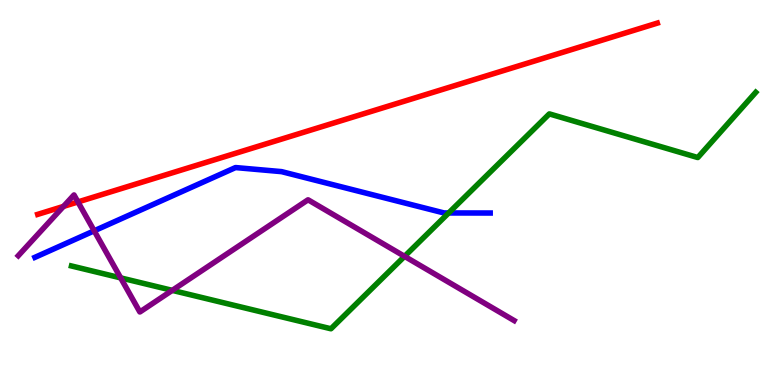[{'lines': ['blue', 'red'], 'intersections': []}, {'lines': ['green', 'red'], 'intersections': []}, {'lines': ['purple', 'red'], 'intersections': [{'x': 0.819, 'y': 4.64}, {'x': 1.01, 'y': 4.75}]}, {'lines': ['blue', 'green'], 'intersections': [{'x': 5.79, 'y': 4.47}]}, {'lines': ['blue', 'purple'], 'intersections': [{'x': 1.22, 'y': 4.0}]}, {'lines': ['green', 'purple'], 'intersections': [{'x': 1.56, 'y': 2.78}, {'x': 2.22, 'y': 2.46}, {'x': 5.22, 'y': 3.34}]}]